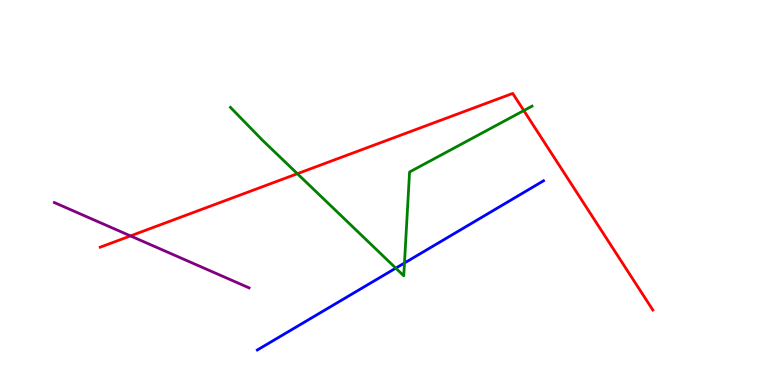[{'lines': ['blue', 'red'], 'intersections': []}, {'lines': ['green', 'red'], 'intersections': [{'x': 3.84, 'y': 5.49}, {'x': 6.76, 'y': 7.13}]}, {'lines': ['purple', 'red'], 'intersections': [{'x': 1.68, 'y': 3.87}]}, {'lines': ['blue', 'green'], 'intersections': [{'x': 5.11, 'y': 3.04}, {'x': 5.22, 'y': 3.17}]}, {'lines': ['blue', 'purple'], 'intersections': []}, {'lines': ['green', 'purple'], 'intersections': []}]